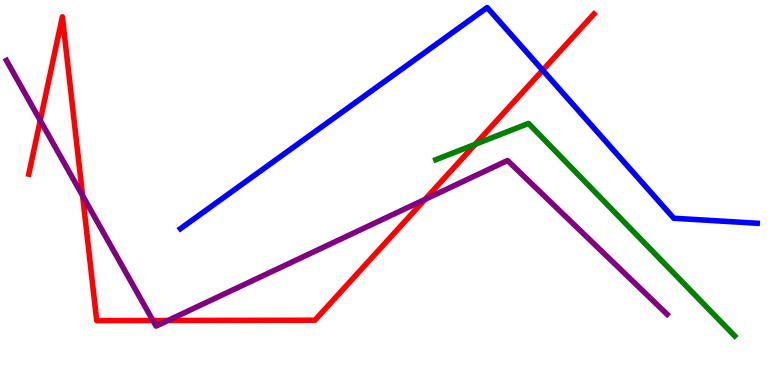[{'lines': ['blue', 'red'], 'intersections': [{'x': 7.0, 'y': 8.18}]}, {'lines': ['green', 'red'], 'intersections': [{'x': 6.13, 'y': 6.25}]}, {'lines': ['purple', 'red'], 'intersections': [{'x': 0.519, 'y': 6.87}, {'x': 1.07, 'y': 4.92}, {'x': 1.97, 'y': 1.67}, {'x': 2.17, 'y': 1.68}, {'x': 5.48, 'y': 4.82}]}, {'lines': ['blue', 'green'], 'intersections': []}, {'lines': ['blue', 'purple'], 'intersections': []}, {'lines': ['green', 'purple'], 'intersections': []}]